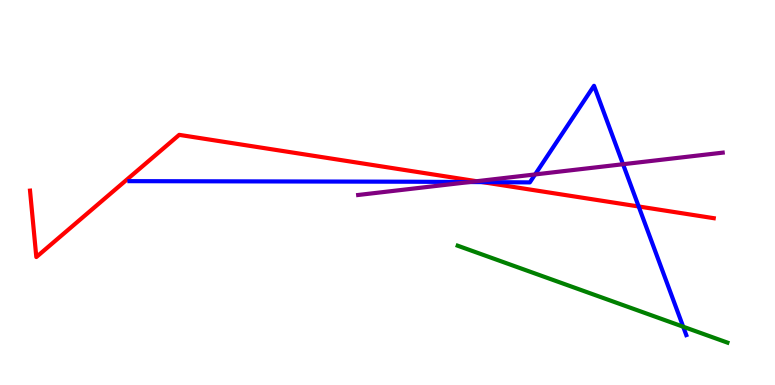[{'lines': ['blue', 'red'], 'intersections': [{'x': 6.22, 'y': 5.27}, {'x': 8.24, 'y': 4.64}]}, {'lines': ['green', 'red'], 'intersections': []}, {'lines': ['purple', 'red'], 'intersections': [{'x': 6.15, 'y': 5.29}]}, {'lines': ['blue', 'green'], 'intersections': [{'x': 8.82, 'y': 1.51}]}, {'lines': ['blue', 'purple'], 'intersections': [{'x': 6.06, 'y': 5.27}, {'x': 6.9, 'y': 5.47}, {'x': 8.04, 'y': 5.73}]}, {'lines': ['green', 'purple'], 'intersections': []}]